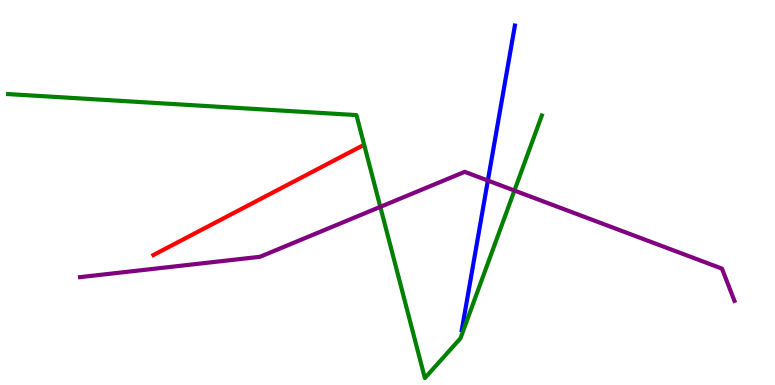[{'lines': ['blue', 'red'], 'intersections': []}, {'lines': ['green', 'red'], 'intersections': []}, {'lines': ['purple', 'red'], 'intersections': []}, {'lines': ['blue', 'green'], 'intersections': []}, {'lines': ['blue', 'purple'], 'intersections': [{'x': 6.29, 'y': 5.31}]}, {'lines': ['green', 'purple'], 'intersections': [{'x': 4.91, 'y': 4.63}, {'x': 6.64, 'y': 5.05}]}]